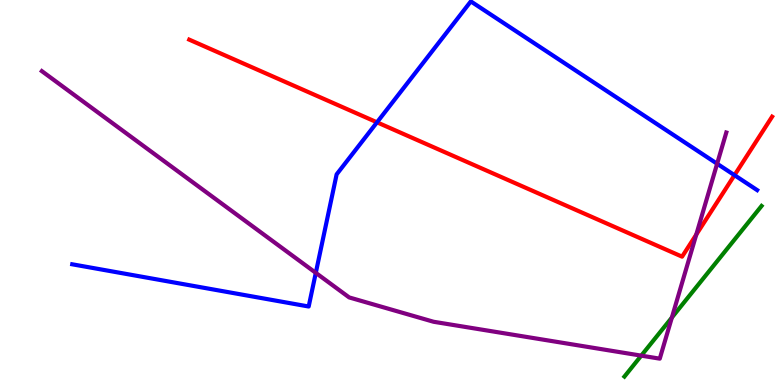[{'lines': ['blue', 'red'], 'intersections': [{'x': 4.86, 'y': 6.82}, {'x': 9.48, 'y': 5.45}]}, {'lines': ['green', 'red'], 'intersections': []}, {'lines': ['purple', 'red'], 'intersections': [{'x': 8.98, 'y': 3.91}]}, {'lines': ['blue', 'green'], 'intersections': []}, {'lines': ['blue', 'purple'], 'intersections': [{'x': 4.07, 'y': 2.91}, {'x': 9.25, 'y': 5.75}]}, {'lines': ['green', 'purple'], 'intersections': [{'x': 8.27, 'y': 0.763}, {'x': 8.67, 'y': 1.75}]}]